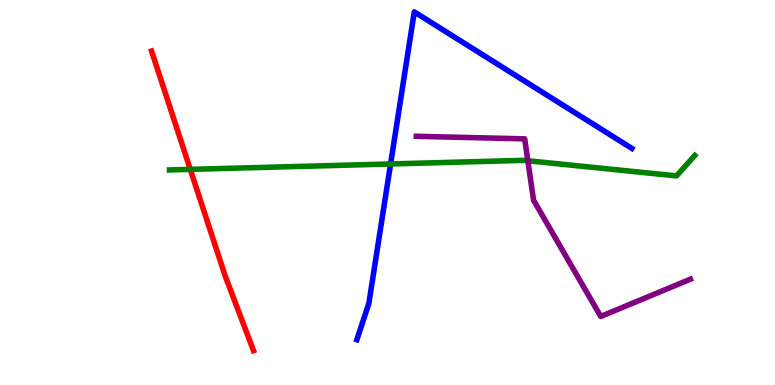[{'lines': ['blue', 'red'], 'intersections': []}, {'lines': ['green', 'red'], 'intersections': [{'x': 2.46, 'y': 5.6}]}, {'lines': ['purple', 'red'], 'intersections': []}, {'lines': ['blue', 'green'], 'intersections': [{'x': 5.04, 'y': 5.74}]}, {'lines': ['blue', 'purple'], 'intersections': []}, {'lines': ['green', 'purple'], 'intersections': [{'x': 6.81, 'y': 5.83}]}]